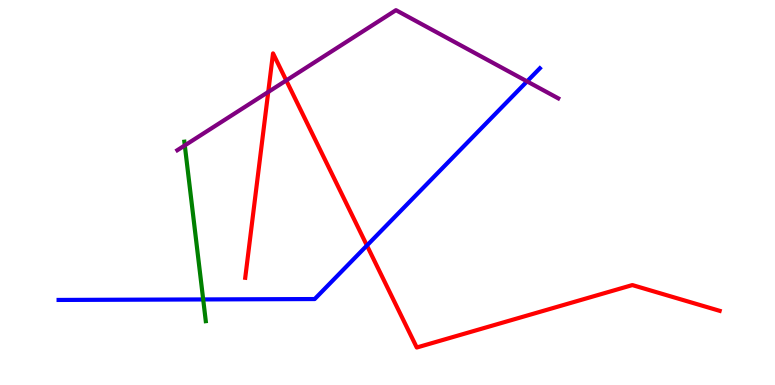[{'lines': ['blue', 'red'], 'intersections': [{'x': 4.73, 'y': 3.62}]}, {'lines': ['green', 'red'], 'intersections': []}, {'lines': ['purple', 'red'], 'intersections': [{'x': 3.46, 'y': 7.61}, {'x': 3.69, 'y': 7.91}]}, {'lines': ['blue', 'green'], 'intersections': [{'x': 2.62, 'y': 2.22}]}, {'lines': ['blue', 'purple'], 'intersections': [{'x': 6.8, 'y': 7.89}]}, {'lines': ['green', 'purple'], 'intersections': [{'x': 2.38, 'y': 6.22}]}]